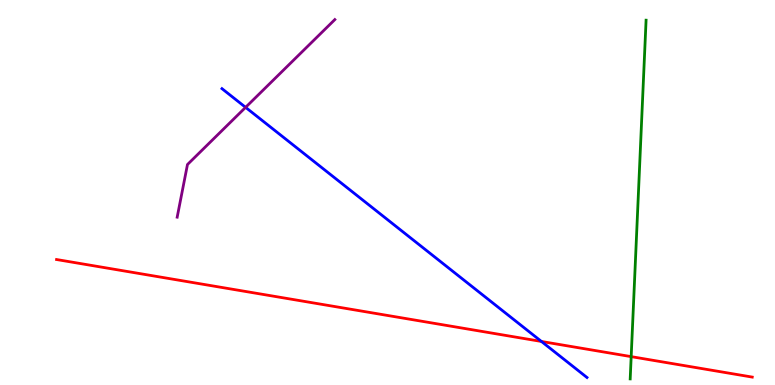[{'lines': ['blue', 'red'], 'intersections': [{'x': 6.99, 'y': 1.13}]}, {'lines': ['green', 'red'], 'intersections': [{'x': 8.14, 'y': 0.737}]}, {'lines': ['purple', 'red'], 'intersections': []}, {'lines': ['blue', 'green'], 'intersections': []}, {'lines': ['blue', 'purple'], 'intersections': [{'x': 3.17, 'y': 7.21}]}, {'lines': ['green', 'purple'], 'intersections': []}]